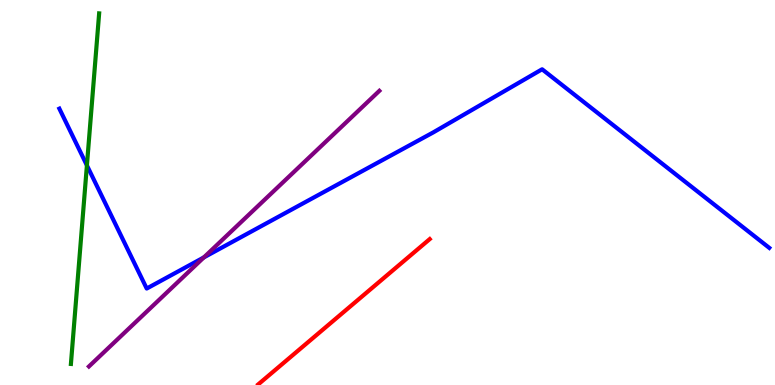[{'lines': ['blue', 'red'], 'intersections': []}, {'lines': ['green', 'red'], 'intersections': []}, {'lines': ['purple', 'red'], 'intersections': []}, {'lines': ['blue', 'green'], 'intersections': [{'x': 1.12, 'y': 5.7}]}, {'lines': ['blue', 'purple'], 'intersections': [{'x': 2.63, 'y': 3.31}]}, {'lines': ['green', 'purple'], 'intersections': []}]